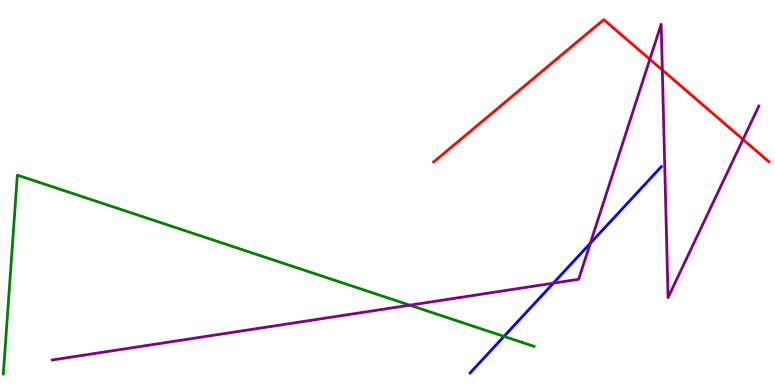[{'lines': ['blue', 'red'], 'intersections': []}, {'lines': ['green', 'red'], 'intersections': []}, {'lines': ['purple', 'red'], 'intersections': [{'x': 8.39, 'y': 8.46}, {'x': 8.55, 'y': 8.18}, {'x': 9.59, 'y': 6.38}]}, {'lines': ['blue', 'green'], 'intersections': [{'x': 6.5, 'y': 1.26}]}, {'lines': ['blue', 'purple'], 'intersections': [{'x': 7.14, 'y': 2.64}, {'x': 7.62, 'y': 3.68}]}, {'lines': ['green', 'purple'], 'intersections': [{'x': 5.29, 'y': 2.07}]}]